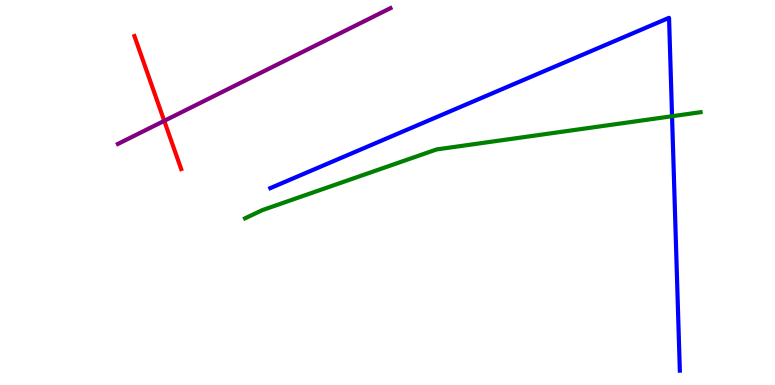[{'lines': ['blue', 'red'], 'intersections': []}, {'lines': ['green', 'red'], 'intersections': []}, {'lines': ['purple', 'red'], 'intersections': [{'x': 2.12, 'y': 6.86}]}, {'lines': ['blue', 'green'], 'intersections': [{'x': 8.67, 'y': 6.98}]}, {'lines': ['blue', 'purple'], 'intersections': []}, {'lines': ['green', 'purple'], 'intersections': []}]